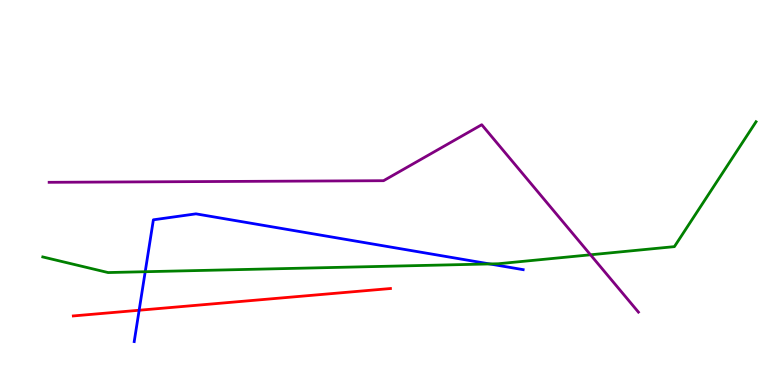[{'lines': ['blue', 'red'], 'intersections': [{'x': 1.8, 'y': 1.94}]}, {'lines': ['green', 'red'], 'intersections': []}, {'lines': ['purple', 'red'], 'intersections': []}, {'lines': ['blue', 'green'], 'intersections': [{'x': 1.87, 'y': 2.94}, {'x': 6.32, 'y': 3.14}]}, {'lines': ['blue', 'purple'], 'intersections': []}, {'lines': ['green', 'purple'], 'intersections': [{'x': 7.62, 'y': 3.38}]}]